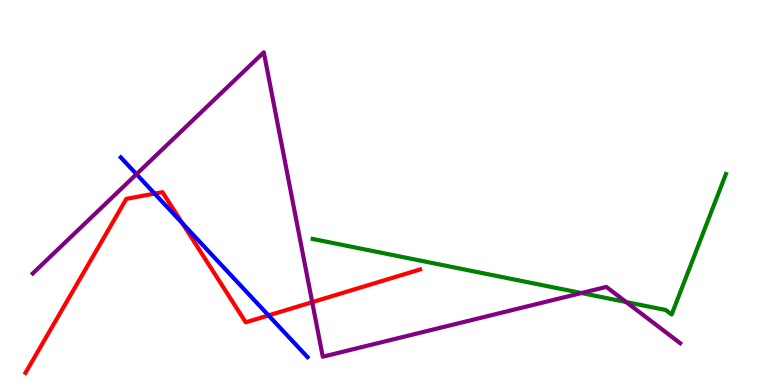[{'lines': ['blue', 'red'], 'intersections': [{'x': 2.0, 'y': 4.97}, {'x': 2.35, 'y': 4.2}, {'x': 3.47, 'y': 1.81}]}, {'lines': ['green', 'red'], 'intersections': []}, {'lines': ['purple', 'red'], 'intersections': [{'x': 4.03, 'y': 2.15}]}, {'lines': ['blue', 'green'], 'intersections': []}, {'lines': ['blue', 'purple'], 'intersections': [{'x': 1.76, 'y': 5.48}]}, {'lines': ['green', 'purple'], 'intersections': [{'x': 7.5, 'y': 2.39}, {'x': 8.08, 'y': 2.16}]}]